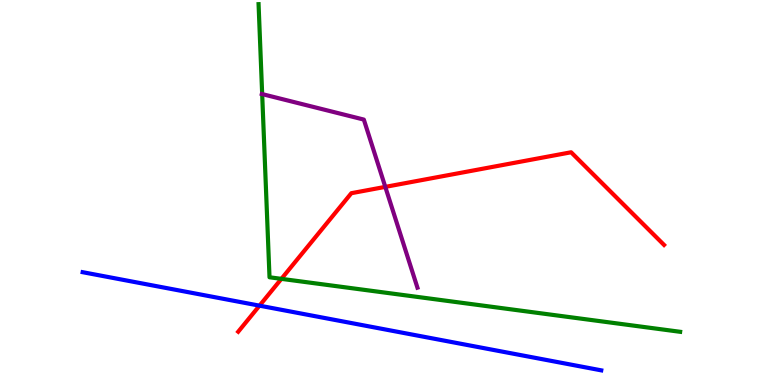[{'lines': ['blue', 'red'], 'intersections': [{'x': 3.35, 'y': 2.06}]}, {'lines': ['green', 'red'], 'intersections': [{'x': 3.63, 'y': 2.76}]}, {'lines': ['purple', 'red'], 'intersections': [{'x': 4.97, 'y': 5.15}]}, {'lines': ['blue', 'green'], 'intersections': []}, {'lines': ['blue', 'purple'], 'intersections': []}, {'lines': ['green', 'purple'], 'intersections': [{'x': 3.38, 'y': 7.56}]}]